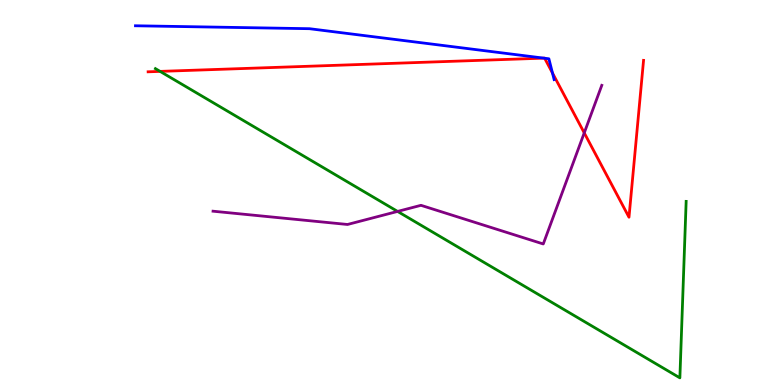[{'lines': ['blue', 'red'], 'intersections': [{'x': 7.02, 'y': 8.49}, {'x': 7.03, 'y': 8.49}, {'x': 7.13, 'y': 8.1}]}, {'lines': ['green', 'red'], 'intersections': [{'x': 2.07, 'y': 8.15}]}, {'lines': ['purple', 'red'], 'intersections': [{'x': 7.54, 'y': 6.55}]}, {'lines': ['blue', 'green'], 'intersections': []}, {'lines': ['blue', 'purple'], 'intersections': []}, {'lines': ['green', 'purple'], 'intersections': [{'x': 5.13, 'y': 4.51}]}]